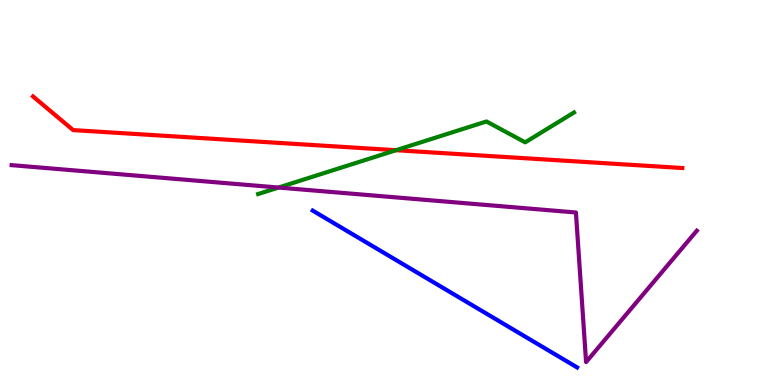[{'lines': ['blue', 'red'], 'intersections': []}, {'lines': ['green', 'red'], 'intersections': [{'x': 5.11, 'y': 6.1}]}, {'lines': ['purple', 'red'], 'intersections': []}, {'lines': ['blue', 'green'], 'intersections': []}, {'lines': ['blue', 'purple'], 'intersections': []}, {'lines': ['green', 'purple'], 'intersections': [{'x': 3.59, 'y': 5.13}]}]